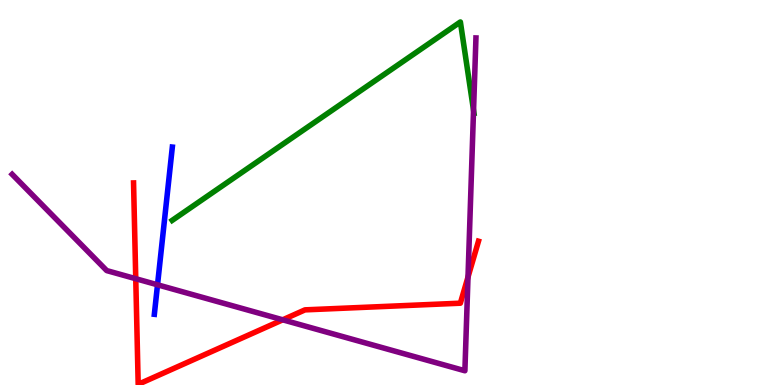[{'lines': ['blue', 'red'], 'intersections': []}, {'lines': ['green', 'red'], 'intersections': []}, {'lines': ['purple', 'red'], 'intersections': [{'x': 1.75, 'y': 2.76}, {'x': 3.65, 'y': 1.69}, {'x': 6.04, 'y': 2.8}]}, {'lines': ['blue', 'green'], 'intersections': []}, {'lines': ['blue', 'purple'], 'intersections': [{'x': 2.03, 'y': 2.6}]}, {'lines': ['green', 'purple'], 'intersections': [{'x': 6.11, 'y': 7.13}]}]